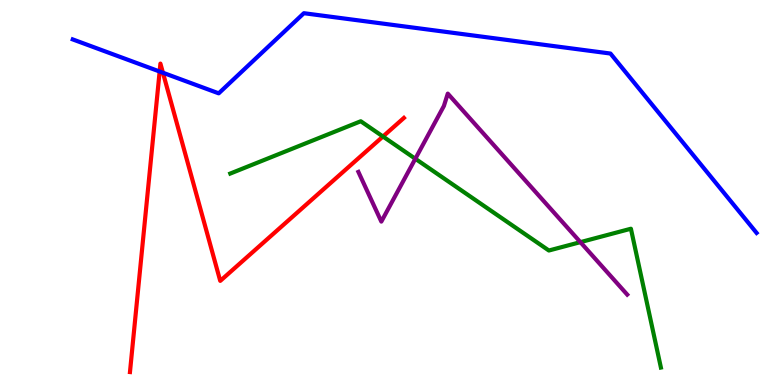[{'lines': ['blue', 'red'], 'intersections': [{'x': 2.06, 'y': 8.14}, {'x': 2.1, 'y': 8.11}]}, {'lines': ['green', 'red'], 'intersections': [{'x': 4.94, 'y': 6.45}]}, {'lines': ['purple', 'red'], 'intersections': []}, {'lines': ['blue', 'green'], 'intersections': []}, {'lines': ['blue', 'purple'], 'intersections': []}, {'lines': ['green', 'purple'], 'intersections': [{'x': 5.36, 'y': 5.88}, {'x': 7.49, 'y': 3.71}]}]